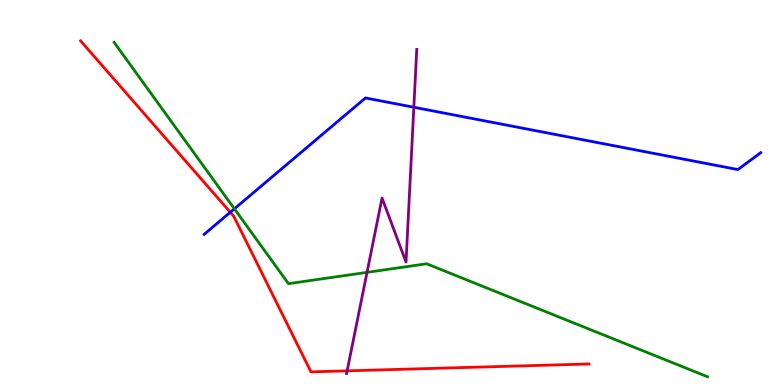[{'lines': ['blue', 'red'], 'intersections': [{'x': 2.97, 'y': 4.49}]}, {'lines': ['green', 'red'], 'intersections': []}, {'lines': ['purple', 'red'], 'intersections': [{'x': 4.48, 'y': 0.368}]}, {'lines': ['blue', 'green'], 'intersections': [{'x': 3.02, 'y': 4.58}]}, {'lines': ['blue', 'purple'], 'intersections': [{'x': 5.34, 'y': 7.21}]}, {'lines': ['green', 'purple'], 'intersections': [{'x': 4.74, 'y': 2.93}]}]